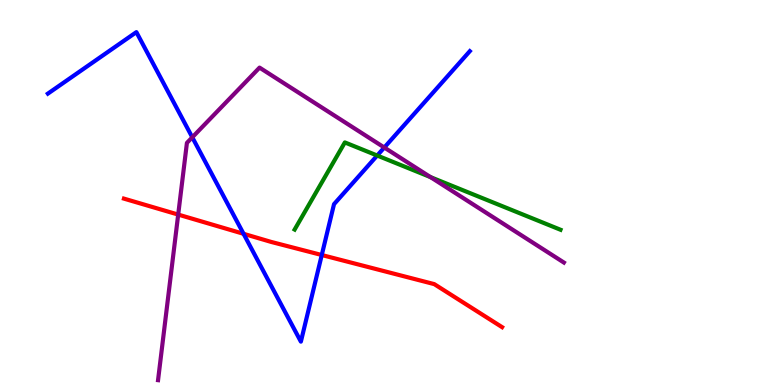[{'lines': ['blue', 'red'], 'intersections': [{'x': 3.14, 'y': 3.93}, {'x': 4.15, 'y': 3.38}]}, {'lines': ['green', 'red'], 'intersections': []}, {'lines': ['purple', 'red'], 'intersections': [{'x': 2.3, 'y': 4.43}]}, {'lines': ['blue', 'green'], 'intersections': [{'x': 4.87, 'y': 5.96}]}, {'lines': ['blue', 'purple'], 'intersections': [{'x': 2.48, 'y': 6.43}, {'x': 4.96, 'y': 6.17}]}, {'lines': ['green', 'purple'], 'intersections': [{'x': 5.56, 'y': 5.4}]}]